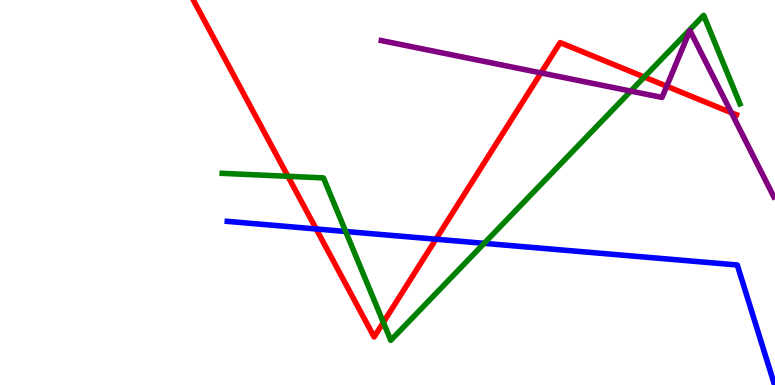[{'lines': ['blue', 'red'], 'intersections': [{'x': 4.08, 'y': 4.05}, {'x': 5.62, 'y': 3.79}]}, {'lines': ['green', 'red'], 'intersections': [{'x': 3.72, 'y': 5.42}, {'x': 4.95, 'y': 1.63}, {'x': 8.31, 'y': 8.0}]}, {'lines': ['purple', 'red'], 'intersections': [{'x': 6.98, 'y': 8.11}, {'x': 8.6, 'y': 7.76}, {'x': 9.44, 'y': 7.07}]}, {'lines': ['blue', 'green'], 'intersections': [{'x': 4.46, 'y': 3.99}, {'x': 6.25, 'y': 3.68}]}, {'lines': ['blue', 'purple'], 'intersections': []}, {'lines': ['green', 'purple'], 'intersections': [{'x': 8.14, 'y': 7.63}]}]